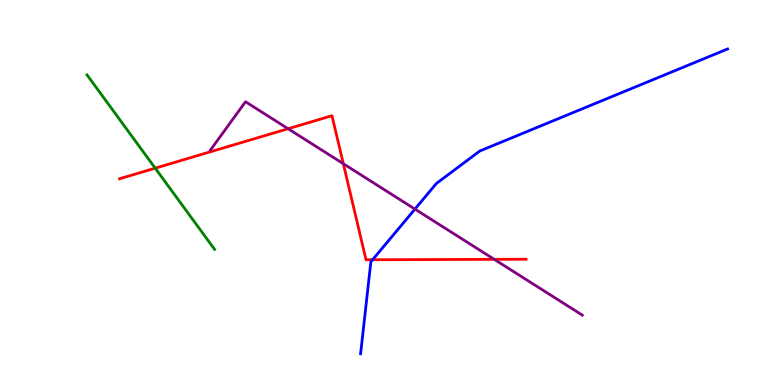[{'lines': ['blue', 'red'], 'intersections': [{'x': 4.81, 'y': 3.25}]}, {'lines': ['green', 'red'], 'intersections': [{'x': 2.0, 'y': 5.63}]}, {'lines': ['purple', 'red'], 'intersections': [{'x': 3.72, 'y': 6.66}, {'x': 4.43, 'y': 5.75}, {'x': 6.38, 'y': 3.26}]}, {'lines': ['blue', 'green'], 'intersections': []}, {'lines': ['blue', 'purple'], 'intersections': [{'x': 5.35, 'y': 4.57}]}, {'lines': ['green', 'purple'], 'intersections': []}]